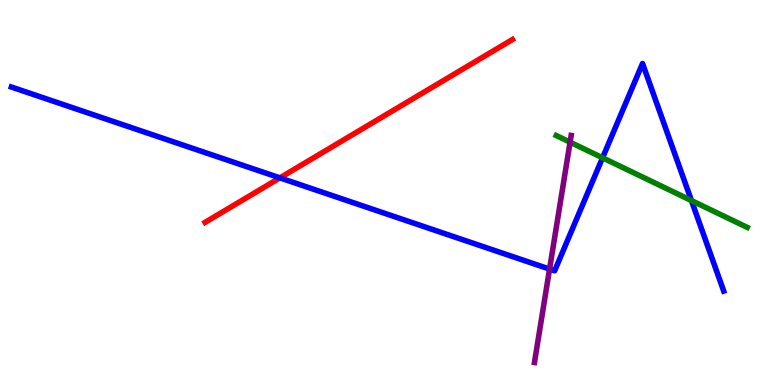[{'lines': ['blue', 'red'], 'intersections': [{'x': 3.61, 'y': 5.38}]}, {'lines': ['green', 'red'], 'intersections': []}, {'lines': ['purple', 'red'], 'intersections': []}, {'lines': ['blue', 'green'], 'intersections': [{'x': 7.77, 'y': 5.9}, {'x': 8.92, 'y': 4.79}]}, {'lines': ['blue', 'purple'], 'intersections': [{'x': 7.09, 'y': 3.01}]}, {'lines': ['green', 'purple'], 'intersections': [{'x': 7.36, 'y': 6.31}]}]